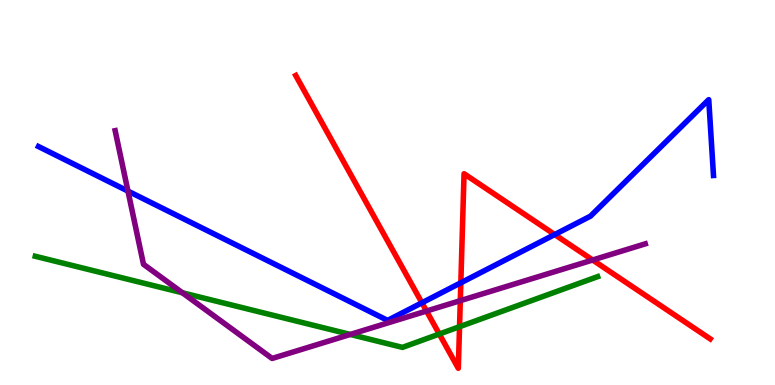[{'lines': ['blue', 'red'], 'intersections': [{'x': 5.44, 'y': 2.14}, {'x': 5.95, 'y': 2.65}, {'x': 7.16, 'y': 3.91}]}, {'lines': ['green', 'red'], 'intersections': [{'x': 5.67, 'y': 1.32}, {'x': 5.93, 'y': 1.51}]}, {'lines': ['purple', 'red'], 'intersections': [{'x': 5.5, 'y': 1.92}, {'x': 5.94, 'y': 2.19}, {'x': 7.65, 'y': 3.25}]}, {'lines': ['blue', 'green'], 'intersections': []}, {'lines': ['blue', 'purple'], 'intersections': [{'x': 1.65, 'y': 5.04}]}, {'lines': ['green', 'purple'], 'intersections': [{'x': 2.35, 'y': 2.4}, {'x': 4.52, 'y': 1.31}]}]